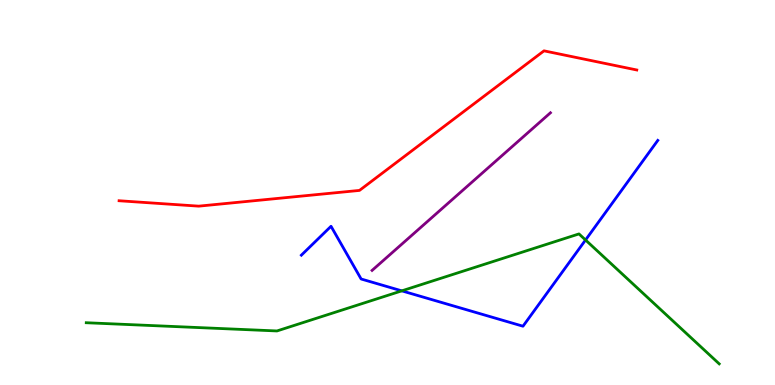[{'lines': ['blue', 'red'], 'intersections': []}, {'lines': ['green', 'red'], 'intersections': []}, {'lines': ['purple', 'red'], 'intersections': []}, {'lines': ['blue', 'green'], 'intersections': [{'x': 5.18, 'y': 2.45}, {'x': 7.56, 'y': 3.77}]}, {'lines': ['blue', 'purple'], 'intersections': []}, {'lines': ['green', 'purple'], 'intersections': []}]